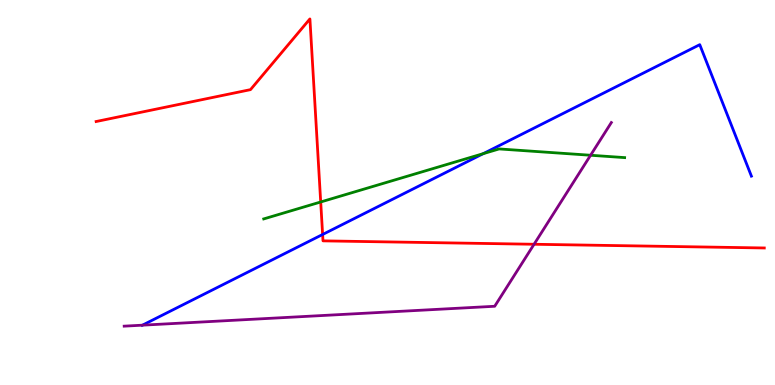[{'lines': ['blue', 'red'], 'intersections': [{'x': 4.16, 'y': 3.91}]}, {'lines': ['green', 'red'], 'intersections': [{'x': 4.14, 'y': 4.75}]}, {'lines': ['purple', 'red'], 'intersections': [{'x': 6.89, 'y': 3.66}]}, {'lines': ['blue', 'green'], 'intersections': [{'x': 6.24, 'y': 6.01}]}, {'lines': ['blue', 'purple'], 'intersections': [{'x': 1.84, 'y': 1.55}]}, {'lines': ['green', 'purple'], 'intersections': [{'x': 7.62, 'y': 5.97}]}]